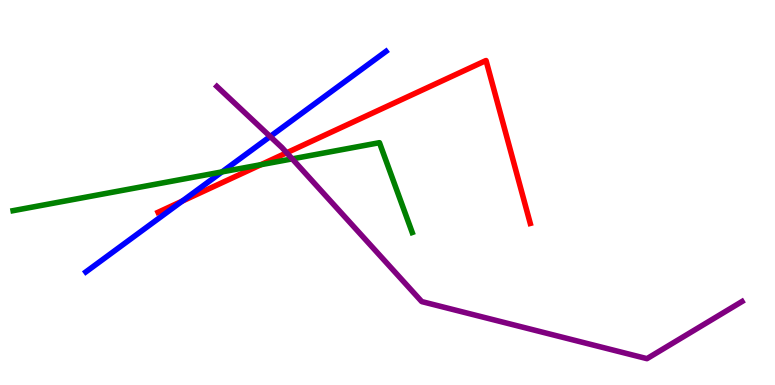[{'lines': ['blue', 'red'], 'intersections': [{'x': 2.35, 'y': 4.78}]}, {'lines': ['green', 'red'], 'intersections': [{'x': 3.37, 'y': 5.72}]}, {'lines': ['purple', 'red'], 'intersections': [{'x': 3.7, 'y': 6.03}]}, {'lines': ['blue', 'green'], 'intersections': [{'x': 2.86, 'y': 5.53}]}, {'lines': ['blue', 'purple'], 'intersections': [{'x': 3.49, 'y': 6.45}]}, {'lines': ['green', 'purple'], 'intersections': [{'x': 3.77, 'y': 5.87}]}]